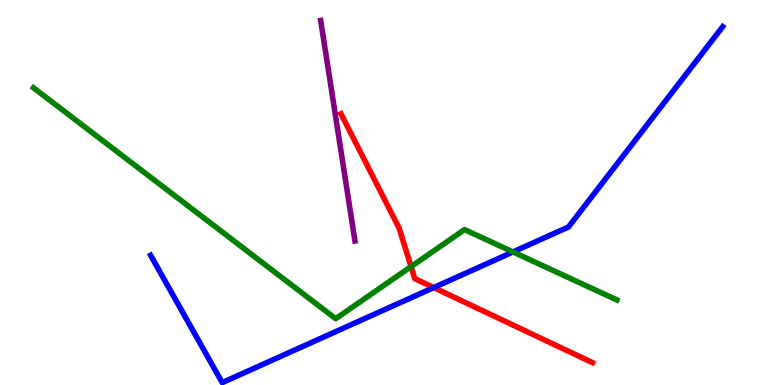[{'lines': ['blue', 'red'], 'intersections': [{'x': 5.6, 'y': 2.53}]}, {'lines': ['green', 'red'], 'intersections': [{'x': 5.3, 'y': 3.07}]}, {'lines': ['purple', 'red'], 'intersections': []}, {'lines': ['blue', 'green'], 'intersections': [{'x': 6.62, 'y': 3.46}]}, {'lines': ['blue', 'purple'], 'intersections': []}, {'lines': ['green', 'purple'], 'intersections': []}]